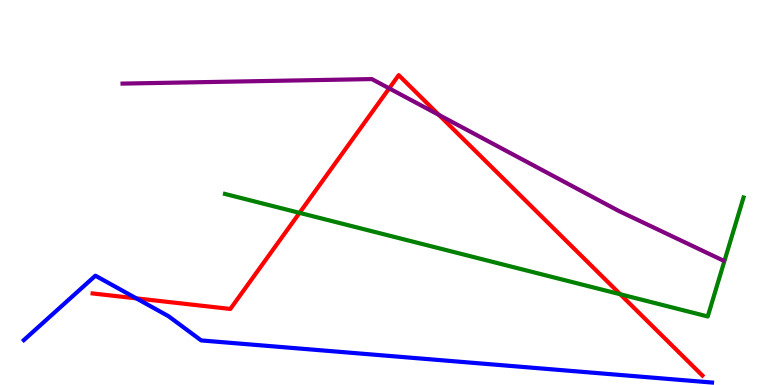[{'lines': ['blue', 'red'], 'intersections': [{'x': 1.76, 'y': 2.25}]}, {'lines': ['green', 'red'], 'intersections': [{'x': 3.87, 'y': 4.47}, {'x': 8.0, 'y': 2.36}]}, {'lines': ['purple', 'red'], 'intersections': [{'x': 5.02, 'y': 7.7}, {'x': 5.66, 'y': 7.01}]}, {'lines': ['blue', 'green'], 'intersections': []}, {'lines': ['blue', 'purple'], 'intersections': []}, {'lines': ['green', 'purple'], 'intersections': []}]